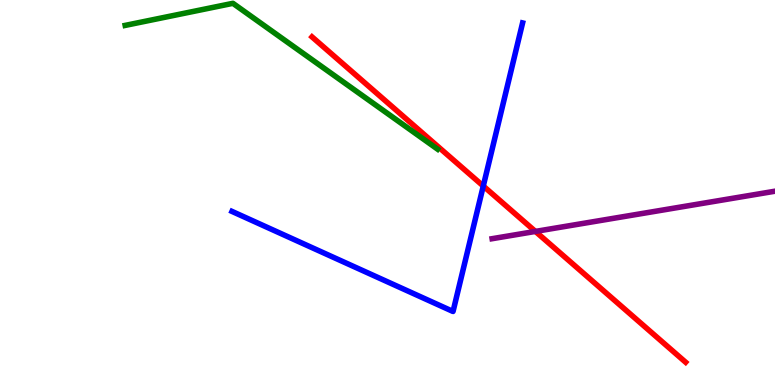[{'lines': ['blue', 'red'], 'intersections': [{'x': 6.24, 'y': 5.17}]}, {'lines': ['green', 'red'], 'intersections': []}, {'lines': ['purple', 'red'], 'intersections': [{'x': 6.91, 'y': 3.99}]}, {'lines': ['blue', 'green'], 'intersections': []}, {'lines': ['blue', 'purple'], 'intersections': []}, {'lines': ['green', 'purple'], 'intersections': []}]